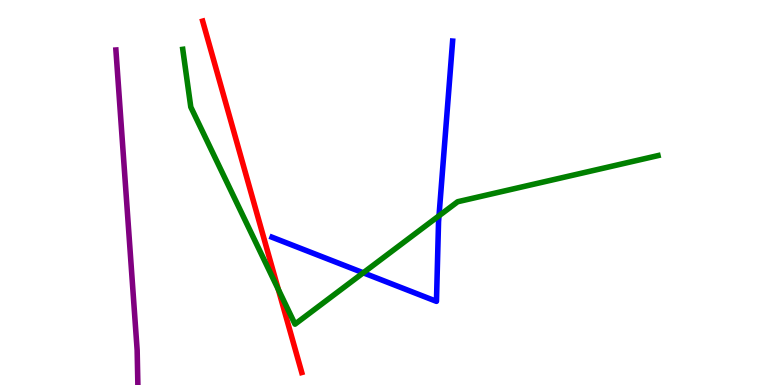[{'lines': ['blue', 'red'], 'intersections': []}, {'lines': ['green', 'red'], 'intersections': [{'x': 3.59, 'y': 2.48}]}, {'lines': ['purple', 'red'], 'intersections': []}, {'lines': ['blue', 'green'], 'intersections': [{'x': 4.69, 'y': 2.91}, {'x': 5.66, 'y': 4.4}]}, {'lines': ['blue', 'purple'], 'intersections': []}, {'lines': ['green', 'purple'], 'intersections': []}]